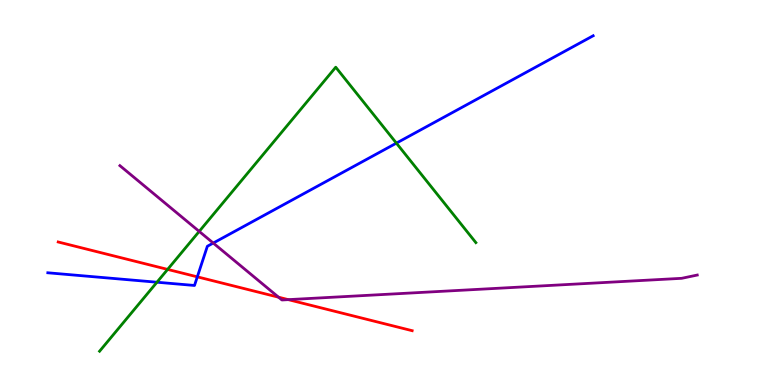[{'lines': ['blue', 'red'], 'intersections': [{'x': 2.55, 'y': 2.81}]}, {'lines': ['green', 'red'], 'intersections': [{'x': 2.16, 'y': 3.0}]}, {'lines': ['purple', 'red'], 'intersections': [{'x': 3.59, 'y': 2.28}, {'x': 3.72, 'y': 2.22}]}, {'lines': ['blue', 'green'], 'intersections': [{'x': 2.03, 'y': 2.67}, {'x': 5.11, 'y': 6.28}]}, {'lines': ['blue', 'purple'], 'intersections': [{'x': 2.75, 'y': 3.69}]}, {'lines': ['green', 'purple'], 'intersections': [{'x': 2.57, 'y': 3.99}]}]